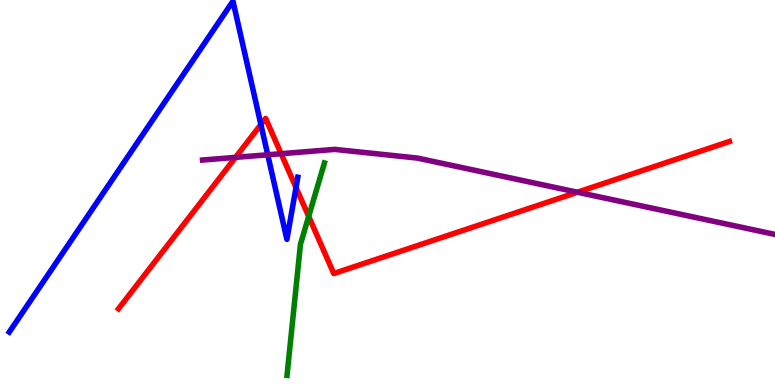[{'lines': ['blue', 'red'], 'intersections': [{'x': 3.37, 'y': 6.77}, {'x': 3.82, 'y': 5.13}]}, {'lines': ['green', 'red'], 'intersections': [{'x': 3.98, 'y': 4.38}]}, {'lines': ['purple', 'red'], 'intersections': [{'x': 3.04, 'y': 5.91}, {'x': 3.63, 'y': 6.01}, {'x': 7.45, 'y': 5.01}]}, {'lines': ['blue', 'green'], 'intersections': []}, {'lines': ['blue', 'purple'], 'intersections': [{'x': 3.45, 'y': 5.98}]}, {'lines': ['green', 'purple'], 'intersections': []}]